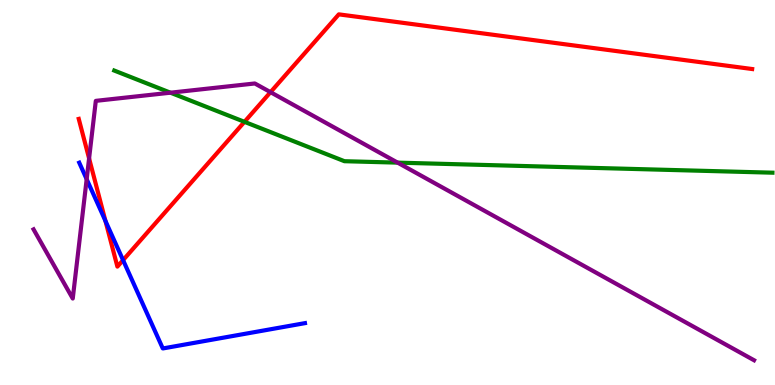[{'lines': ['blue', 'red'], 'intersections': [{'x': 1.36, 'y': 4.26}, {'x': 1.59, 'y': 3.24}]}, {'lines': ['green', 'red'], 'intersections': [{'x': 3.15, 'y': 6.84}]}, {'lines': ['purple', 'red'], 'intersections': [{'x': 1.15, 'y': 5.89}, {'x': 3.49, 'y': 7.61}]}, {'lines': ['blue', 'green'], 'intersections': []}, {'lines': ['blue', 'purple'], 'intersections': [{'x': 1.12, 'y': 5.35}]}, {'lines': ['green', 'purple'], 'intersections': [{'x': 2.2, 'y': 7.59}, {'x': 5.13, 'y': 5.78}]}]